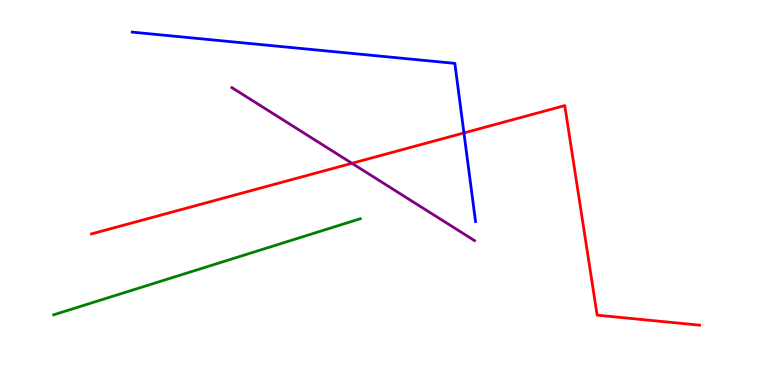[{'lines': ['blue', 'red'], 'intersections': [{'x': 5.99, 'y': 6.55}]}, {'lines': ['green', 'red'], 'intersections': []}, {'lines': ['purple', 'red'], 'intersections': [{'x': 4.54, 'y': 5.76}]}, {'lines': ['blue', 'green'], 'intersections': []}, {'lines': ['blue', 'purple'], 'intersections': []}, {'lines': ['green', 'purple'], 'intersections': []}]